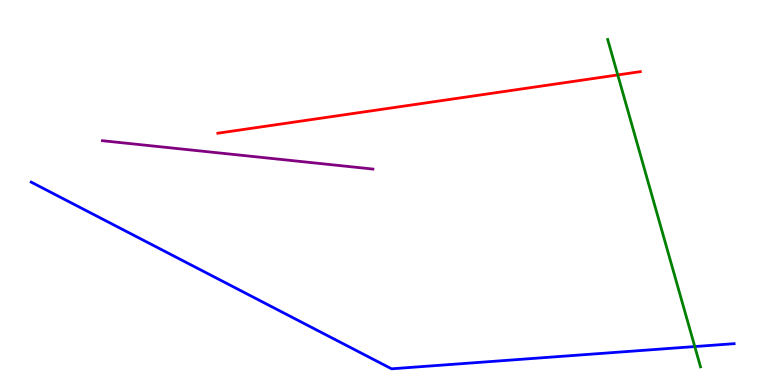[{'lines': ['blue', 'red'], 'intersections': []}, {'lines': ['green', 'red'], 'intersections': [{'x': 7.97, 'y': 8.05}]}, {'lines': ['purple', 'red'], 'intersections': []}, {'lines': ['blue', 'green'], 'intersections': [{'x': 8.96, 'y': 0.998}]}, {'lines': ['blue', 'purple'], 'intersections': []}, {'lines': ['green', 'purple'], 'intersections': []}]